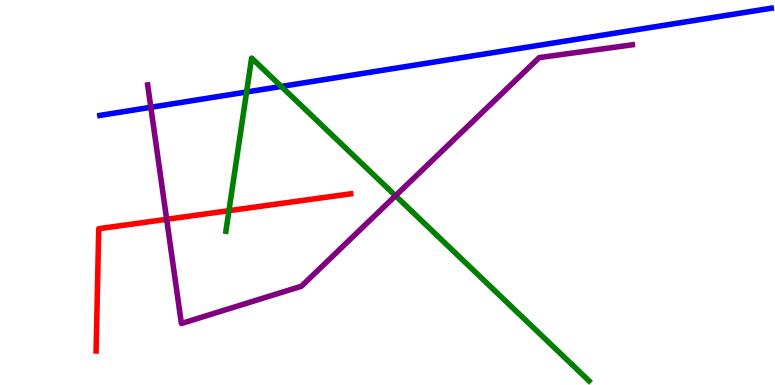[{'lines': ['blue', 'red'], 'intersections': []}, {'lines': ['green', 'red'], 'intersections': [{'x': 2.95, 'y': 4.53}]}, {'lines': ['purple', 'red'], 'intersections': [{'x': 2.15, 'y': 4.3}]}, {'lines': ['blue', 'green'], 'intersections': [{'x': 3.18, 'y': 7.61}, {'x': 3.63, 'y': 7.75}]}, {'lines': ['blue', 'purple'], 'intersections': [{'x': 1.95, 'y': 7.21}]}, {'lines': ['green', 'purple'], 'intersections': [{'x': 5.1, 'y': 4.92}]}]